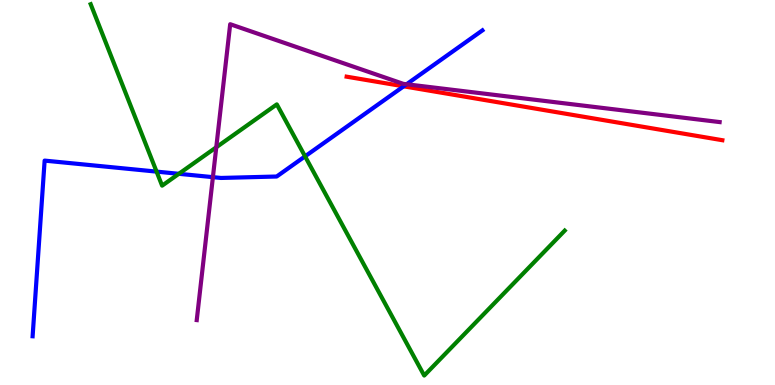[{'lines': ['blue', 'red'], 'intersections': [{'x': 5.21, 'y': 7.76}]}, {'lines': ['green', 'red'], 'intersections': []}, {'lines': ['purple', 'red'], 'intersections': []}, {'lines': ['blue', 'green'], 'intersections': [{'x': 2.02, 'y': 5.54}, {'x': 2.31, 'y': 5.49}, {'x': 3.94, 'y': 5.94}]}, {'lines': ['blue', 'purple'], 'intersections': [{'x': 2.75, 'y': 5.4}, {'x': 5.25, 'y': 7.81}]}, {'lines': ['green', 'purple'], 'intersections': [{'x': 2.79, 'y': 6.17}]}]